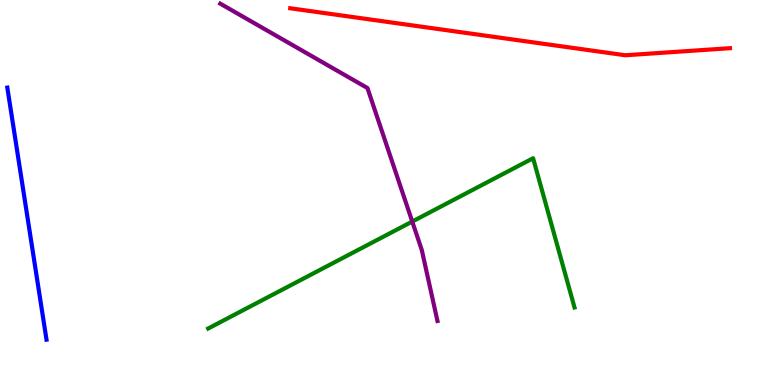[{'lines': ['blue', 'red'], 'intersections': []}, {'lines': ['green', 'red'], 'intersections': []}, {'lines': ['purple', 'red'], 'intersections': []}, {'lines': ['blue', 'green'], 'intersections': []}, {'lines': ['blue', 'purple'], 'intersections': []}, {'lines': ['green', 'purple'], 'intersections': [{'x': 5.32, 'y': 4.25}]}]